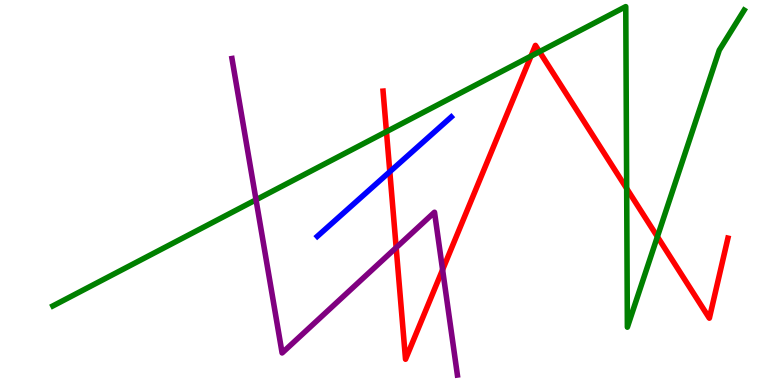[{'lines': ['blue', 'red'], 'intersections': [{'x': 5.03, 'y': 5.54}]}, {'lines': ['green', 'red'], 'intersections': [{'x': 4.99, 'y': 6.58}, {'x': 6.85, 'y': 8.54}, {'x': 6.96, 'y': 8.66}, {'x': 8.09, 'y': 5.1}, {'x': 8.48, 'y': 3.85}]}, {'lines': ['purple', 'red'], 'intersections': [{'x': 5.11, 'y': 3.57}, {'x': 5.71, 'y': 2.99}]}, {'lines': ['blue', 'green'], 'intersections': []}, {'lines': ['blue', 'purple'], 'intersections': []}, {'lines': ['green', 'purple'], 'intersections': [{'x': 3.3, 'y': 4.81}]}]